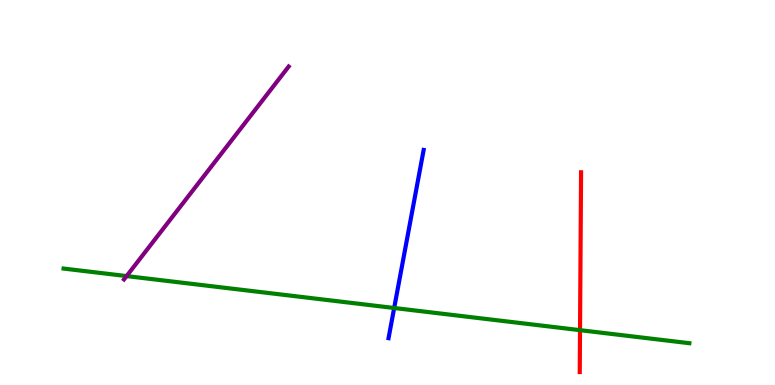[{'lines': ['blue', 'red'], 'intersections': []}, {'lines': ['green', 'red'], 'intersections': [{'x': 7.48, 'y': 1.42}]}, {'lines': ['purple', 'red'], 'intersections': []}, {'lines': ['blue', 'green'], 'intersections': [{'x': 5.09, 'y': 2.0}]}, {'lines': ['blue', 'purple'], 'intersections': []}, {'lines': ['green', 'purple'], 'intersections': [{'x': 1.63, 'y': 2.83}]}]